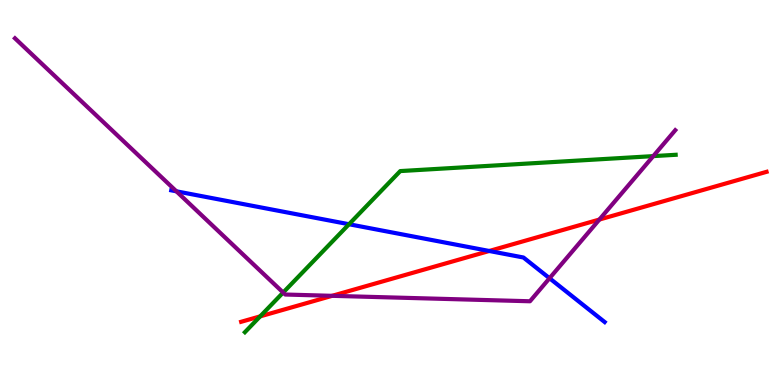[{'lines': ['blue', 'red'], 'intersections': [{'x': 6.31, 'y': 3.48}]}, {'lines': ['green', 'red'], 'intersections': [{'x': 3.36, 'y': 1.78}]}, {'lines': ['purple', 'red'], 'intersections': [{'x': 4.29, 'y': 2.32}, {'x': 7.73, 'y': 4.3}]}, {'lines': ['blue', 'green'], 'intersections': [{'x': 4.5, 'y': 4.18}]}, {'lines': ['blue', 'purple'], 'intersections': [{'x': 2.28, 'y': 5.03}, {'x': 7.09, 'y': 2.77}]}, {'lines': ['green', 'purple'], 'intersections': [{'x': 3.65, 'y': 2.4}, {'x': 8.43, 'y': 5.94}]}]